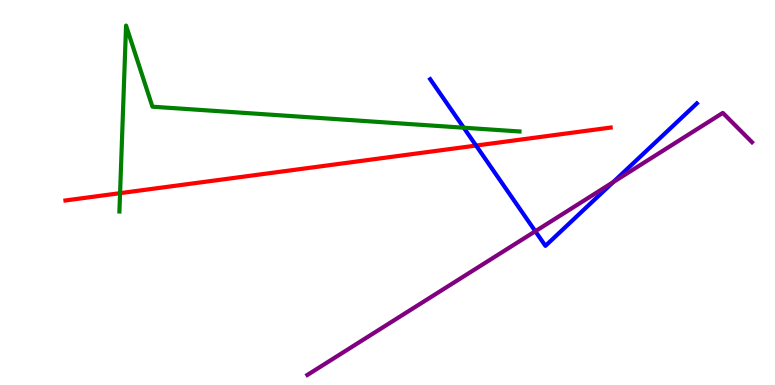[{'lines': ['blue', 'red'], 'intersections': [{'x': 6.14, 'y': 6.22}]}, {'lines': ['green', 'red'], 'intersections': [{'x': 1.55, 'y': 4.98}]}, {'lines': ['purple', 'red'], 'intersections': []}, {'lines': ['blue', 'green'], 'intersections': [{'x': 5.98, 'y': 6.68}]}, {'lines': ['blue', 'purple'], 'intersections': [{'x': 6.91, 'y': 3.99}, {'x': 7.91, 'y': 5.27}]}, {'lines': ['green', 'purple'], 'intersections': []}]